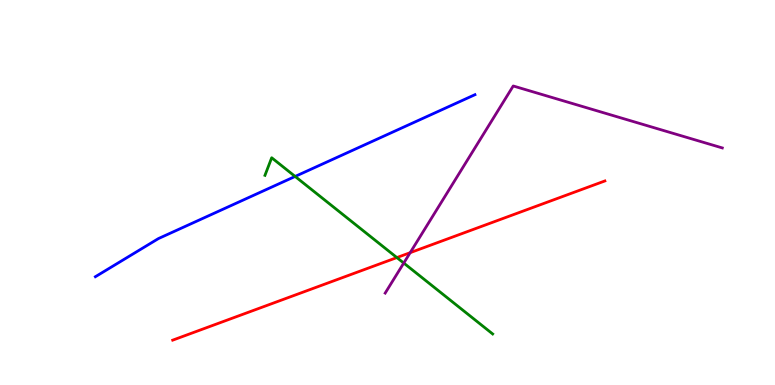[{'lines': ['blue', 'red'], 'intersections': []}, {'lines': ['green', 'red'], 'intersections': [{'x': 5.12, 'y': 3.31}]}, {'lines': ['purple', 'red'], 'intersections': [{'x': 5.29, 'y': 3.44}]}, {'lines': ['blue', 'green'], 'intersections': [{'x': 3.81, 'y': 5.42}]}, {'lines': ['blue', 'purple'], 'intersections': []}, {'lines': ['green', 'purple'], 'intersections': [{'x': 5.21, 'y': 3.17}]}]